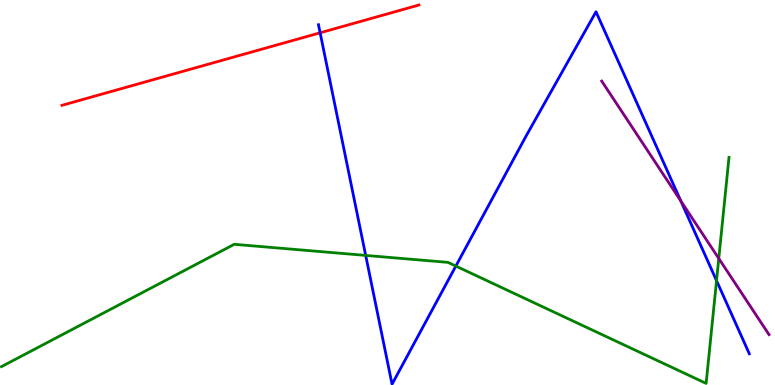[{'lines': ['blue', 'red'], 'intersections': [{'x': 4.13, 'y': 9.15}]}, {'lines': ['green', 'red'], 'intersections': []}, {'lines': ['purple', 'red'], 'intersections': []}, {'lines': ['blue', 'green'], 'intersections': [{'x': 4.72, 'y': 3.37}, {'x': 5.88, 'y': 3.09}, {'x': 9.25, 'y': 2.71}]}, {'lines': ['blue', 'purple'], 'intersections': [{'x': 8.78, 'y': 4.78}]}, {'lines': ['green', 'purple'], 'intersections': [{'x': 9.27, 'y': 3.29}]}]